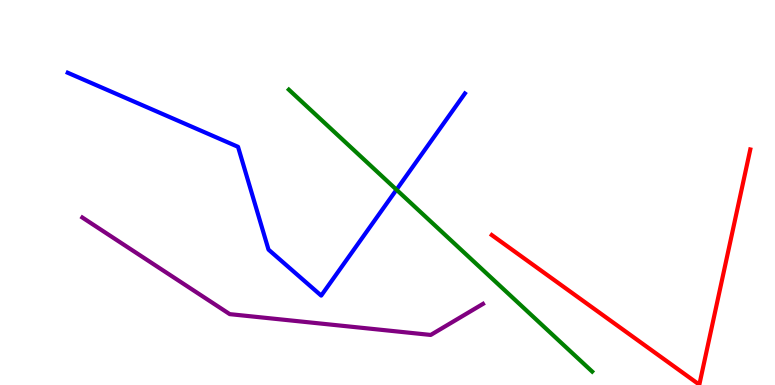[{'lines': ['blue', 'red'], 'intersections': []}, {'lines': ['green', 'red'], 'intersections': []}, {'lines': ['purple', 'red'], 'intersections': []}, {'lines': ['blue', 'green'], 'intersections': [{'x': 5.12, 'y': 5.07}]}, {'lines': ['blue', 'purple'], 'intersections': []}, {'lines': ['green', 'purple'], 'intersections': []}]